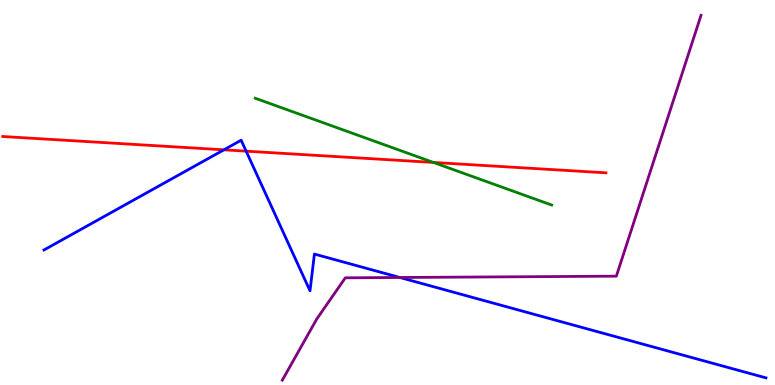[{'lines': ['blue', 'red'], 'intersections': [{'x': 2.89, 'y': 6.11}, {'x': 3.18, 'y': 6.07}]}, {'lines': ['green', 'red'], 'intersections': [{'x': 5.59, 'y': 5.78}]}, {'lines': ['purple', 'red'], 'intersections': []}, {'lines': ['blue', 'green'], 'intersections': []}, {'lines': ['blue', 'purple'], 'intersections': [{'x': 5.16, 'y': 2.79}]}, {'lines': ['green', 'purple'], 'intersections': []}]